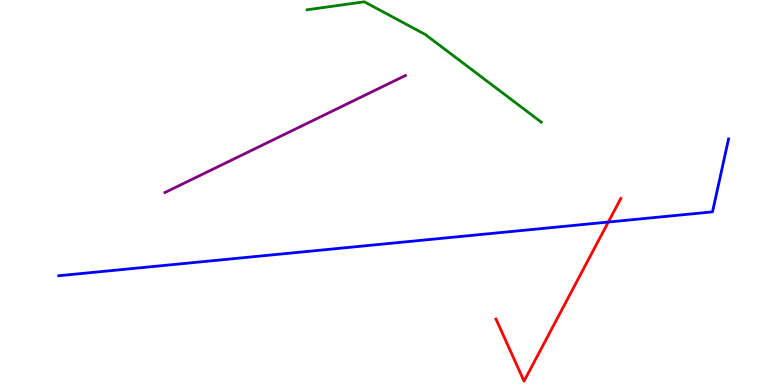[{'lines': ['blue', 'red'], 'intersections': [{'x': 7.85, 'y': 4.23}]}, {'lines': ['green', 'red'], 'intersections': []}, {'lines': ['purple', 'red'], 'intersections': []}, {'lines': ['blue', 'green'], 'intersections': []}, {'lines': ['blue', 'purple'], 'intersections': []}, {'lines': ['green', 'purple'], 'intersections': []}]